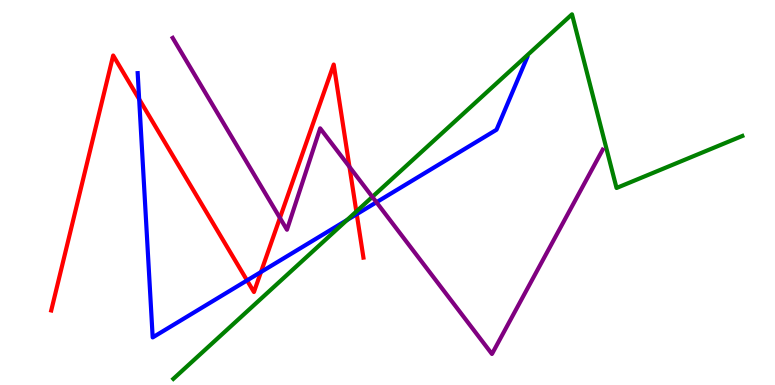[{'lines': ['blue', 'red'], 'intersections': [{'x': 1.8, 'y': 7.42}, {'x': 3.19, 'y': 2.72}, {'x': 3.37, 'y': 2.93}, {'x': 4.6, 'y': 4.44}]}, {'lines': ['green', 'red'], 'intersections': [{'x': 4.6, 'y': 4.51}]}, {'lines': ['purple', 'red'], 'intersections': [{'x': 3.61, 'y': 4.34}, {'x': 4.51, 'y': 5.67}]}, {'lines': ['blue', 'green'], 'intersections': [{'x': 4.48, 'y': 4.29}]}, {'lines': ['blue', 'purple'], 'intersections': [{'x': 4.86, 'y': 4.75}]}, {'lines': ['green', 'purple'], 'intersections': [{'x': 4.8, 'y': 4.89}]}]